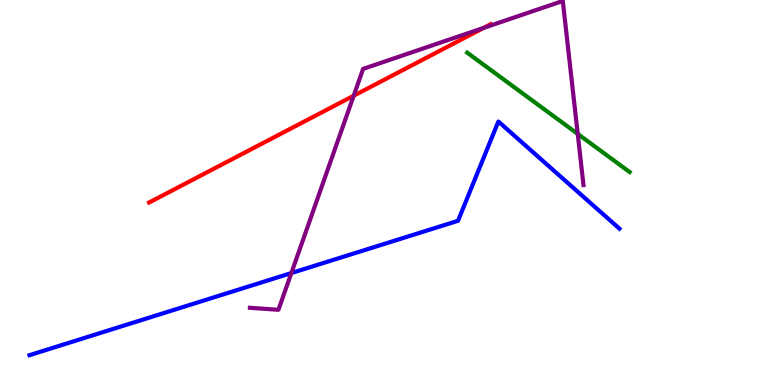[{'lines': ['blue', 'red'], 'intersections': []}, {'lines': ['green', 'red'], 'intersections': []}, {'lines': ['purple', 'red'], 'intersections': [{'x': 4.56, 'y': 7.51}, {'x': 6.24, 'y': 9.28}]}, {'lines': ['blue', 'green'], 'intersections': []}, {'lines': ['blue', 'purple'], 'intersections': [{'x': 3.76, 'y': 2.91}]}, {'lines': ['green', 'purple'], 'intersections': [{'x': 7.45, 'y': 6.52}]}]